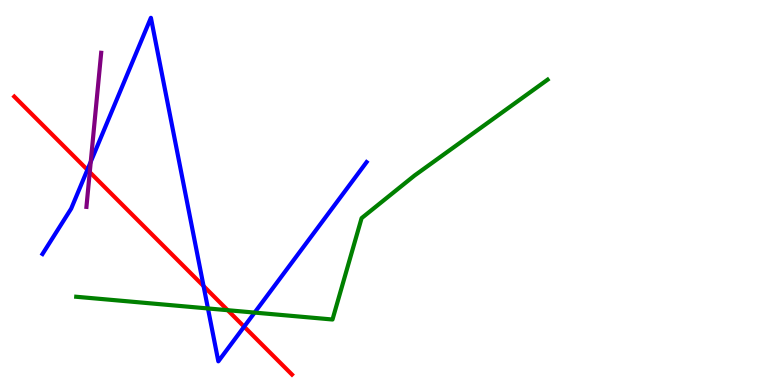[{'lines': ['blue', 'red'], 'intersections': [{'x': 1.13, 'y': 5.59}, {'x': 2.63, 'y': 2.57}, {'x': 3.15, 'y': 1.52}]}, {'lines': ['green', 'red'], 'intersections': [{'x': 2.94, 'y': 1.94}]}, {'lines': ['purple', 'red'], 'intersections': [{'x': 1.16, 'y': 5.53}]}, {'lines': ['blue', 'green'], 'intersections': [{'x': 2.68, 'y': 1.99}, {'x': 3.29, 'y': 1.88}]}, {'lines': ['blue', 'purple'], 'intersections': [{'x': 1.17, 'y': 5.8}]}, {'lines': ['green', 'purple'], 'intersections': []}]